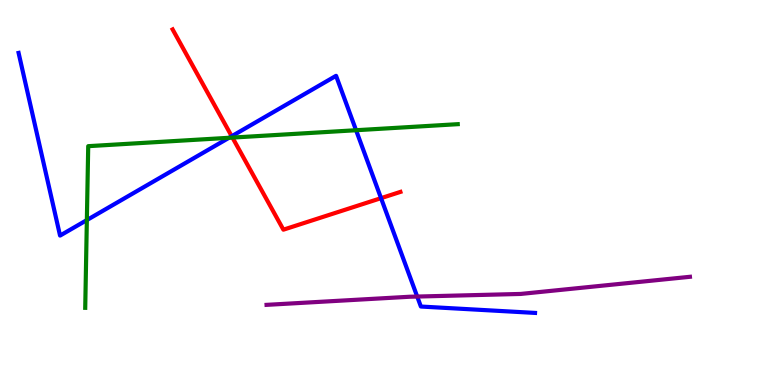[{'lines': ['blue', 'red'], 'intersections': [{'x': 2.99, 'y': 6.46}, {'x': 4.92, 'y': 4.85}]}, {'lines': ['green', 'red'], 'intersections': [{'x': 3.0, 'y': 6.43}]}, {'lines': ['purple', 'red'], 'intersections': []}, {'lines': ['blue', 'green'], 'intersections': [{'x': 1.12, 'y': 4.28}, {'x': 2.95, 'y': 6.42}, {'x': 4.59, 'y': 6.62}]}, {'lines': ['blue', 'purple'], 'intersections': [{'x': 5.38, 'y': 2.3}]}, {'lines': ['green', 'purple'], 'intersections': []}]